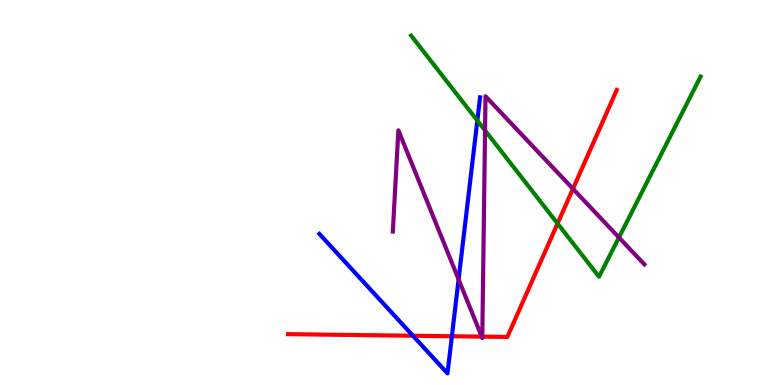[{'lines': ['blue', 'red'], 'intersections': [{'x': 5.33, 'y': 1.28}, {'x': 5.83, 'y': 1.27}]}, {'lines': ['green', 'red'], 'intersections': [{'x': 7.19, 'y': 4.19}]}, {'lines': ['purple', 'red'], 'intersections': [{'x': 6.22, 'y': 1.26}, {'x': 6.22, 'y': 1.26}, {'x': 7.39, 'y': 5.1}]}, {'lines': ['blue', 'green'], 'intersections': [{'x': 6.16, 'y': 6.87}]}, {'lines': ['blue', 'purple'], 'intersections': [{'x': 5.92, 'y': 2.74}]}, {'lines': ['green', 'purple'], 'intersections': [{'x': 6.26, 'y': 6.61}, {'x': 7.99, 'y': 3.83}]}]